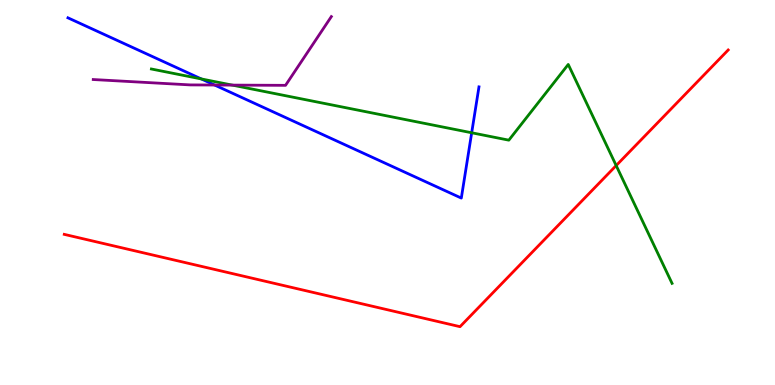[{'lines': ['blue', 'red'], 'intersections': []}, {'lines': ['green', 'red'], 'intersections': [{'x': 7.95, 'y': 5.7}]}, {'lines': ['purple', 'red'], 'intersections': []}, {'lines': ['blue', 'green'], 'intersections': [{'x': 2.6, 'y': 7.95}, {'x': 6.09, 'y': 6.55}]}, {'lines': ['blue', 'purple'], 'intersections': [{'x': 2.77, 'y': 7.79}]}, {'lines': ['green', 'purple'], 'intersections': [{'x': 3.0, 'y': 7.79}]}]